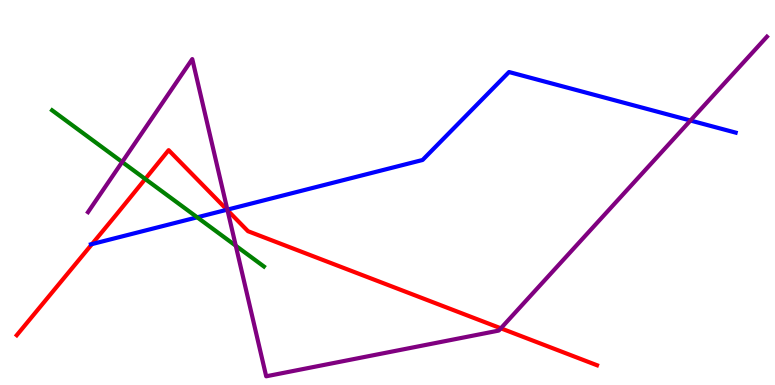[{'lines': ['blue', 'red'], 'intersections': [{'x': 1.19, 'y': 3.66}, {'x': 2.93, 'y': 4.55}]}, {'lines': ['green', 'red'], 'intersections': [{'x': 1.87, 'y': 5.35}]}, {'lines': ['purple', 'red'], 'intersections': [{'x': 2.94, 'y': 4.54}, {'x': 6.46, 'y': 1.47}]}, {'lines': ['blue', 'green'], 'intersections': [{'x': 2.54, 'y': 4.36}]}, {'lines': ['blue', 'purple'], 'intersections': [{'x': 2.93, 'y': 4.55}, {'x': 8.91, 'y': 6.87}]}, {'lines': ['green', 'purple'], 'intersections': [{'x': 1.58, 'y': 5.79}, {'x': 3.04, 'y': 3.62}]}]